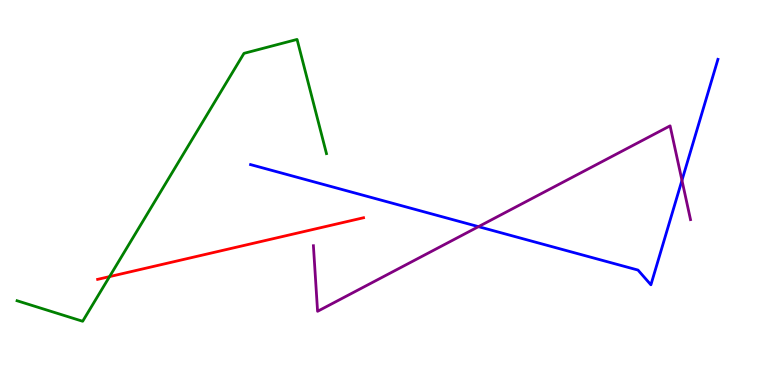[{'lines': ['blue', 'red'], 'intersections': []}, {'lines': ['green', 'red'], 'intersections': [{'x': 1.41, 'y': 2.82}]}, {'lines': ['purple', 'red'], 'intersections': []}, {'lines': ['blue', 'green'], 'intersections': []}, {'lines': ['blue', 'purple'], 'intersections': [{'x': 6.17, 'y': 4.11}, {'x': 8.8, 'y': 5.32}]}, {'lines': ['green', 'purple'], 'intersections': []}]